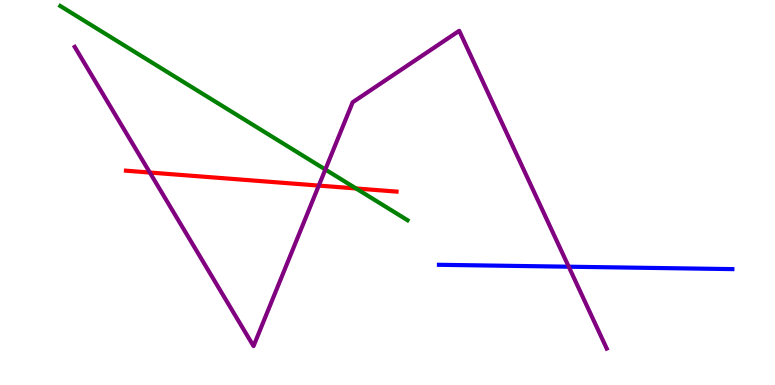[{'lines': ['blue', 'red'], 'intersections': []}, {'lines': ['green', 'red'], 'intersections': [{'x': 4.59, 'y': 5.1}]}, {'lines': ['purple', 'red'], 'intersections': [{'x': 1.93, 'y': 5.52}, {'x': 4.11, 'y': 5.18}]}, {'lines': ['blue', 'green'], 'intersections': []}, {'lines': ['blue', 'purple'], 'intersections': [{'x': 7.34, 'y': 3.07}]}, {'lines': ['green', 'purple'], 'intersections': [{'x': 4.2, 'y': 5.6}]}]